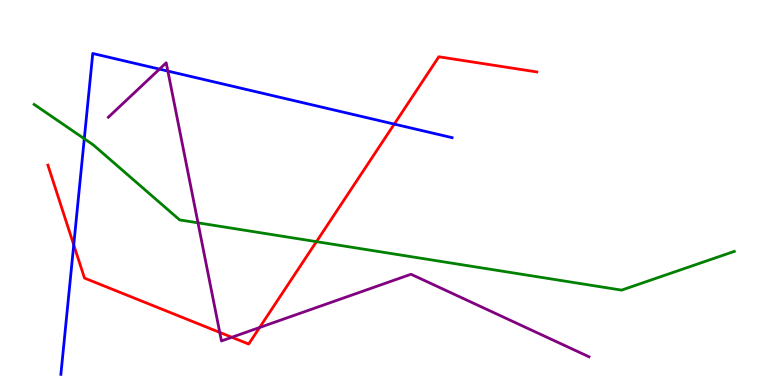[{'lines': ['blue', 'red'], 'intersections': [{'x': 0.951, 'y': 3.64}, {'x': 5.09, 'y': 6.78}]}, {'lines': ['green', 'red'], 'intersections': [{'x': 4.08, 'y': 3.72}]}, {'lines': ['purple', 'red'], 'intersections': [{'x': 2.84, 'y': 1.37}, {'x': 2.99, 'y': 1.24}, {'x': 3.35, 'y': 1.49}]}, {'lines': ['blue', 'green'], 'intersections': [{'x': 1.09, 'y': 6.4}]}, {'lines': ['blue', 'purple'], 'intersections': [{'x': 2.06, 'y': 8.2}, {'x': 2.17, 'y': 8.15}]}, {'lines': ['green', 'purple'], 'intersections': [{'x': 2.55, 'y': 4.21}]}]